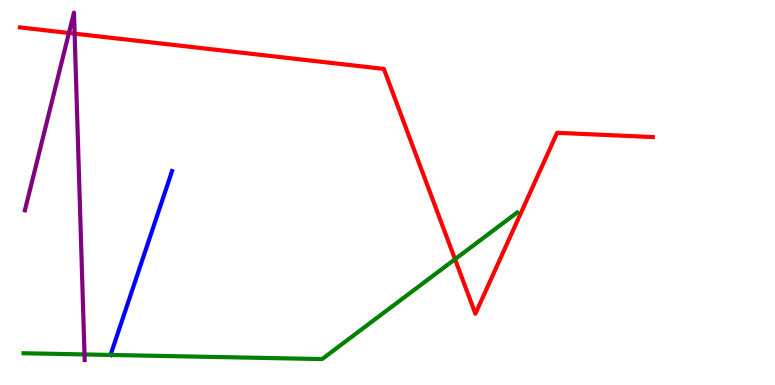[{'lines': ['blue', 'red'], 'intersections': []}, {'lines': ['green', 'red'], 'intersections': [{'x': 5.87, 'y': 3.27}]}, {'lines': ['purple', 'red'], 'intersections': [{'x': 0.889, 'y': 9.14}, {'x': 0.963, 'y': 9.13}]}, {'lines': ['blue', 'green'], 'intersections': [{'x': 1.43, 'y': 0.781}]}, {'lines': ['blue', 'purple'], 'intersections': []}, {'lines': ['green', 'purple'], 'intersections': [{'x': 1.09, 'y': 0.794}]}]